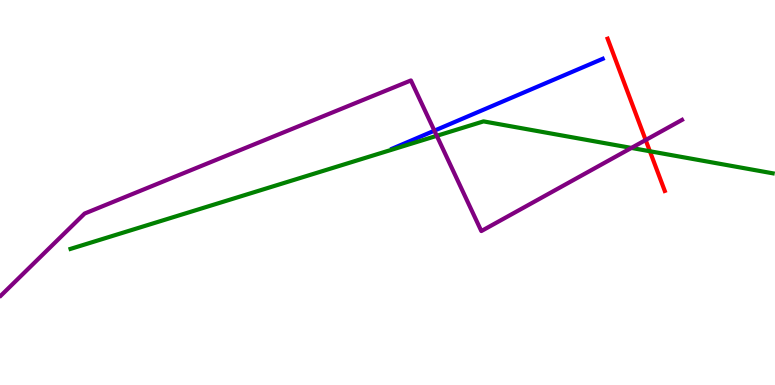[{'lines': ['blue', 'red'], 'intersections': []}, {'lines': ['green', 'red'], 'intersections': [{'x': 8.39, 'y': 6.07}]}, {'lines': ['purple', 'red'], 'intersections': [{'x': 8.33, 'y': 6.36}]}, {'lines': ['blue', 'green'], 'intersections': []}, {'lines': ['blue', 'purple'], 'intersections': [{'x': 5.6, 'y': 6.61}]}, {'lines': ['green', 'purple'], 'intersections': [{'x': 5.64, 'y': 6.47}, {'x': 8.15, 'y': 6.16}]}]